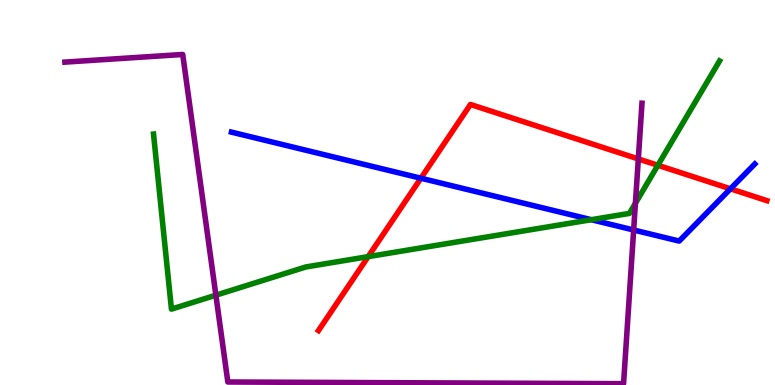[{'lines': ['blue', 'red'], 'intersections': [{'x': 5.43, 'y': 5.37}, {'x': 9.43, 'y': 5.1}]}, {'lines': ['green', 'red'], 'intersections': [{'x': 4.75, 'y': 3.33}, {'x': 8.49, 'y': 5.71}]}, {'lines': ['purple', 'red'], 'intersections': [{'x': 8.24, 'y': 5.87}]}, {'lines': ['blue', 'green'], 'intersections': [{'x': 7.63, 'y': 4.29}]}, {'lines': ['blue', 'purple'], 'intersections': [{'x': 8.18, 'y': 4.03}]}, {'lines': ['green', 'purple'], 'intersections': [{'x': 2.79, 'y': 2.33}, {'x': 8.2, 'y': 4.72}]}]